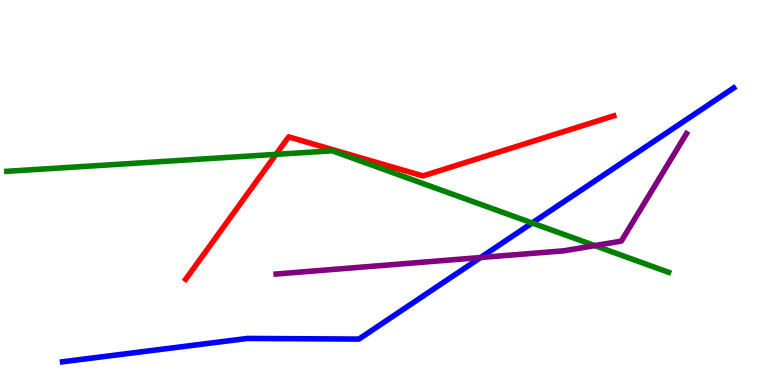[{'lines': ['blue', 'red'], 'intersections': []}, {'lines': ['green', 'red'], 'intersections': [{'x': 3.56, 'y': 5.99}]}, {'lines': ['purple', 'red'], 'intersections': []}, {'lines': ['blue', 'green'], 'intersections': [{'x': 6.87, 'y': 4.21}]}, {'lines': ['blue', 'purple'], 'intersections': [{'x': 6.2, 'y': 3.31}]}, {'lines': ['green', 'purple'], 'intersections': [{'x': 7.67, 'y': 3.62}]}]